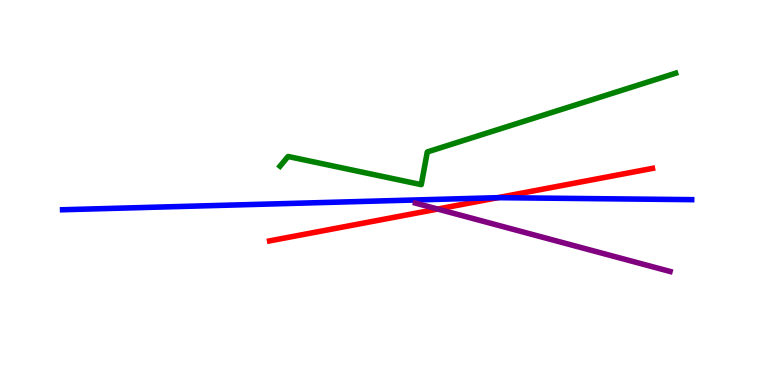[{'lines': ['blue', 'red'], 'intersections': [{'x': 6.42, 'y': 4.87}]}, {'lines': ['green', 'red'], 'intersections': []}, {'lines': ['purple', 'red'], 'intersections': [{'x': 5.65, 'y': 4.57}]}, {'lines': ['blue', 'green'], 'intersections': []}, {'lines': ['blue', 'purple'], 'intersections': []}, {'lines': ['green', 'purple'], 'intersections': []}]